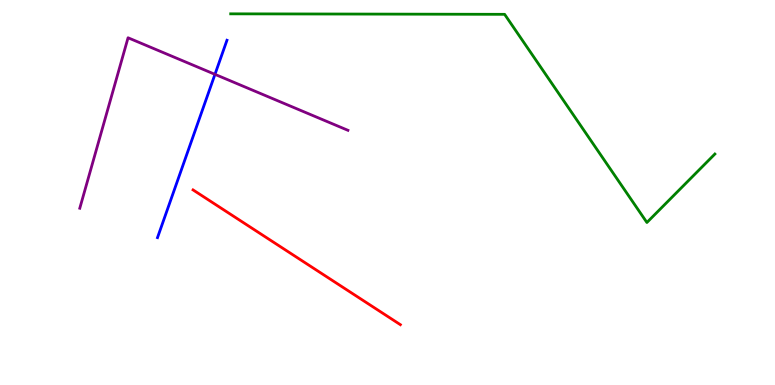[{'lines': ['blue', 'red'], 'intersections': []}, {'lines': ['green', 'red'], 'intersections': []}, {'lines': ['purple', 'red'], 'intersections': []}, {'lines': ['blue', 'green'], 'intersections': []}, {'lines': ['blue', 'purple'], 'intersections': [{'x': 2.77, 'y': 8.07}]}, {'lines': ['green', 'purple'], 'intersections': []}]